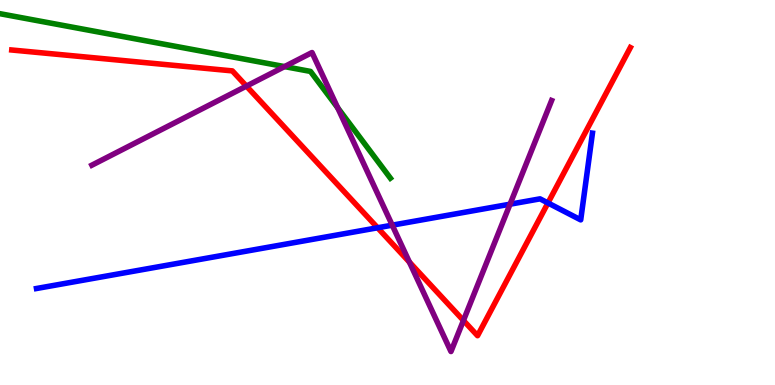[{'lines': ['blue', 'red'], 'intersections': [{'x': 4.87, 'y': 4.08}, {'x': 7.07, 'y': 4.73}]}, {'lines': ['green', 'red'], 'intersections': []}, {'lines': ['purple', 'red'], 'intersections': [{'x': 3.18, 'y': 7.76}, {'x': 5.28, 'y': 3.19}, {'x': 5.98, 'y': 1.68}]}, {'lines': ['blue', 'green'], 'intersections': []}, {'lines': ['blue', 'purple'], 'intersections': [{'x': 5.06, 'y': 4.15}, {'x': 6.58, 'y': 4.7}]}, {'lines': ['green', 'purple'], 'intersections': [{'x': 3.67, 'y': 8.27}, {'x': 4.36, 'y': 7.2}]}]